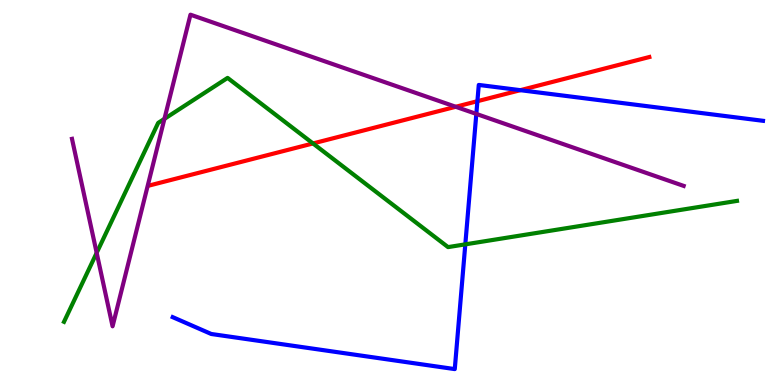[{'lines': ['blue', 'red'], 'intersections': [{'x': 6.16, 'y': 7.37}, {'x': 6.71, 'y': 7.66}]}, {'lines': ['green', 'red'], 'intersections': [{'x': 4.04, 'y': 6.27}]}, {'lines': ['purple', 'red'], 'intersections': [{'x': 5.88, 'y': 7.23}]}, {'lines': ['blue', 'green'], 'intersections': [{'x': 6.0, 'y': 3.65}]}, {'lines': ['blue', 'purple'], 'intersections': [{'x': 6.15, 'y': 7.04}]}, {'lines': ['green', 'purple'], 'intersections': [{'x': 1.25, 'y': 3.43}, {'x': 2.12, 'y': 6.91}]}]